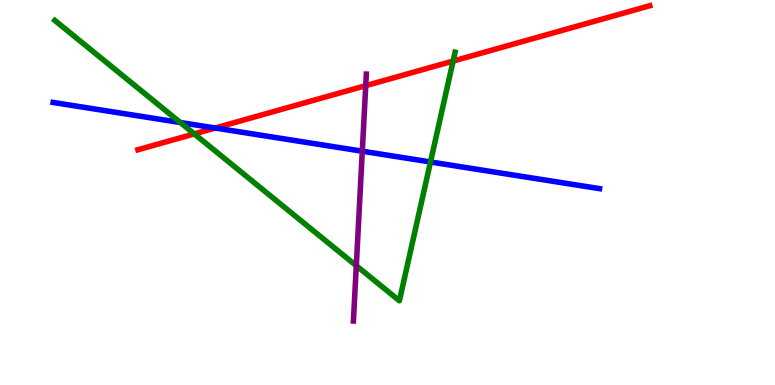[{'lines': ['blue', 'red'], 'intersections': [{'x': 2.78, 'y': 6.67}]}, {'lines': ['green', 'red'], 'intersections': [{'x': 2.51, 'y': 6.52}, {'x': 5.85, 'y': 8.41}]}, {'lines': ['purple', 'red'], 'intersections': [{'x': 4.72, 'y': 7.78}]}, {'lines': ['blue', 'green'], 'intersections': [{'x': 2.33, 'y': 6.82}, {'x': 5.55, 'y': 5.79}]}, {'lines': ['blue', 'purple'], 'intersections': [{'x': 4.67, 'y': 6.07}]}, {'lines': ['green', 'purple'], 'intersections': [{'x': 4.6, 'y': 3.1}]}]